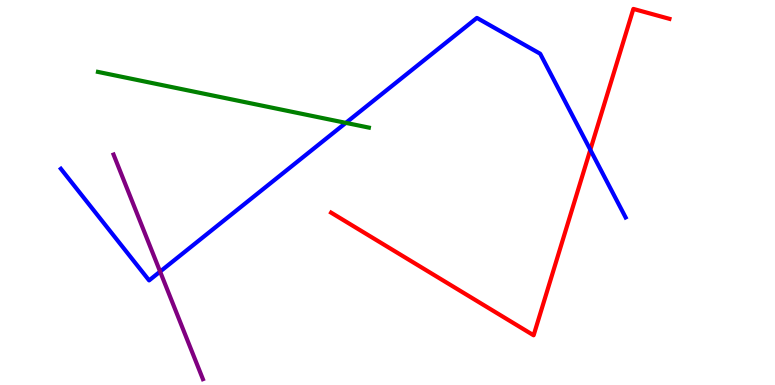[{'lines': ['blue', 'red'], 'intersections': [{'x': 7.62, 'y': 6.11}]}, {'lines': ['green', 'red'], 'intersections': []}, {'lines': ['purple', 'red'], 'intersections': []}, {'lines': ['blue', 'green'], 'intersections': [{'x': 4.46, 'y': 6.81}]}, {'lines': ['blue', 'purple'], 'intersections': [{'x': 2.07, 'y': 2.95}]}, {'lines': ['green', 'purple'], 'intersections': []}]